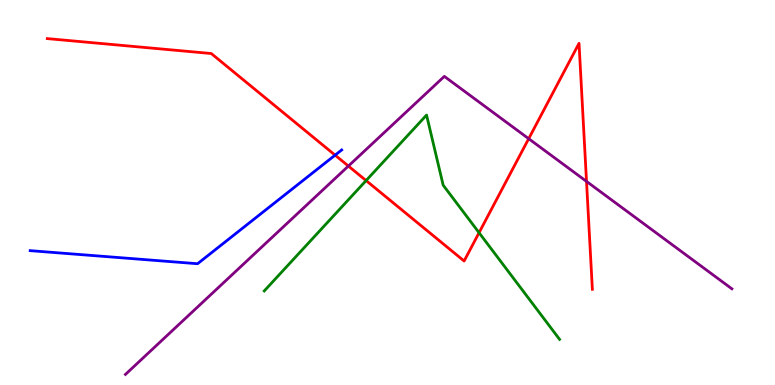[{'lines': ['blue', 'red'], 'intersections': [{'x': 4.32, 'y': 5.97}]}, {'lines': ['green', 'red'], 'intersections': [{'x': 4.72, 'y': 5.31}, {'x': 6.18, 'y': 3.96}]}, {'lines': ['purple', 'red'], 'intersections': [{'x': 4.5, 'y': 5.69}, {'x': 6.82, 'y': 6.4}, {'x': 7.57, 'y': 5.29}]}, {'lines': ['blue', 'green'], 'intersections': []}, {'lines': ['blue', 'purple'], 'intersections': []}, {'lines': ['green', 'purple'], 'intersections': []}]